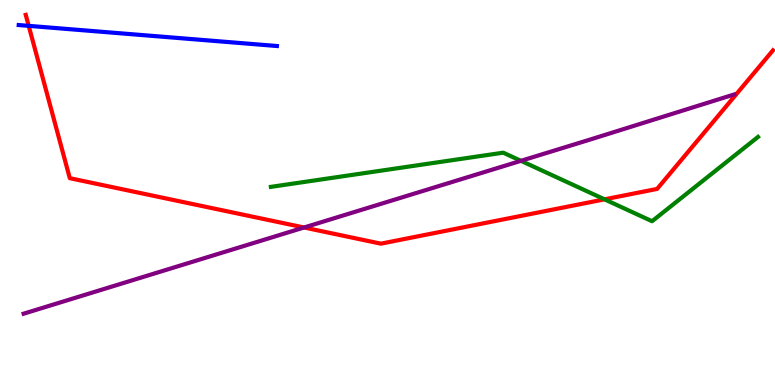[{'lines': ['blue', 'red'], 'intersections': [{'x': 0.37, 'y': 9.33}]}, {'lines': ['green', 'red'], 'intersections': [{'x': 7.8, 'y': 4.82}]}, {'lines': ['purple', 'red'], 'intersections': [{'x': 3.92, 'y': 4.09}]}, {'lines': ['blue', 'green'], 'intersections': []}, {'lines': ['blue', 'purple'], 'intersections': []}, {'lines': ['green', 'purple'], 'intersections': [{'x': 6.72, 'y': 5.82}]}]